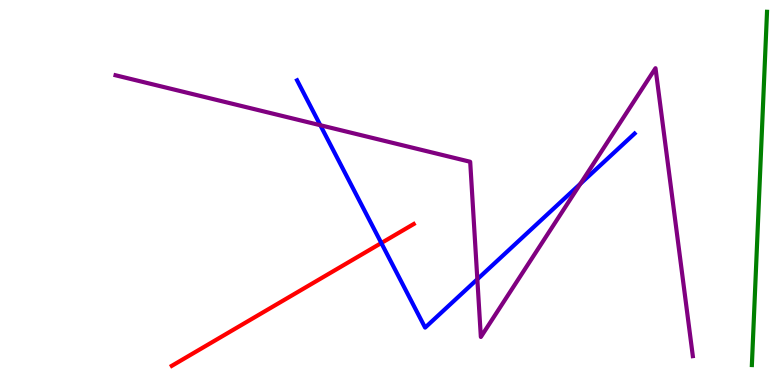[{'lines': ['blue', 'red'], 'intersections': [{'x': 4.92, 'y': 3.69}]}, {'lines': ['green', 'red'], 'intersections': []}, {'lines': ['purple', 'red'], 'intersections': []}, {'lines': ['blue', 'green'], 'intersections': []}, {'lines': ['blue', 'purple'], 'intersections': [{'x': 4.13, 'y': 6.75}, {'x': 6.16, 'y': 2.75}, {'x': 7.49, 'y': 5.23}]}, {'lines': ['green', 'purple'], 'intersections': []}]